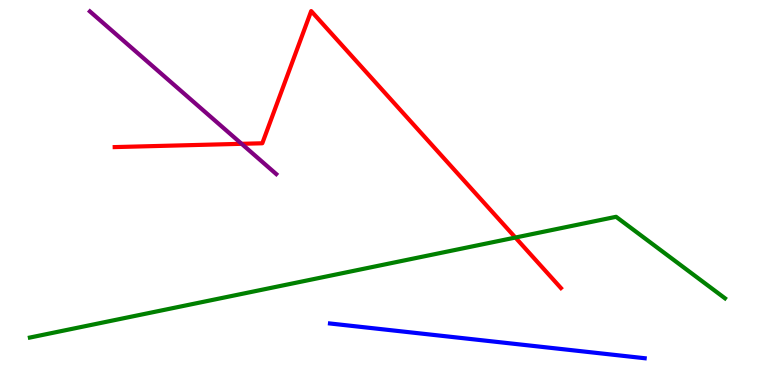[{'lines': ['blue', 'red'], 'intersections': []}, {'lines': ['green', 'red'], 'intersections': [{'x': 6.65, 'y': 3.83}]}, {'lines': ['purple', 'red'], 'intersections': [{'x': 3.12, 'y': 6.26}]}, {'lines': ['blue', 'green'], 'intersections': []}, {'lines': ['blue', 'purple'], 'intersections': []}, {'lines': ['green', 'purple'], 'intersections': []}]